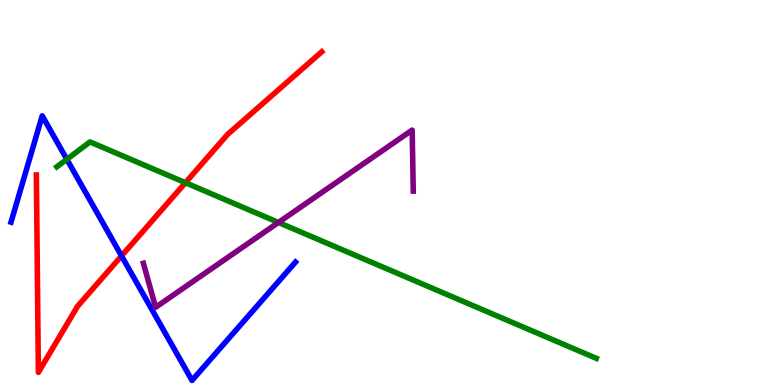[{'lines': ['blue', 'red'], 'intersections': [{'x': 1.57, 'y': 3.35}]}, {'lines': ['green', 'red'], 'intersections': [{'x': 2.39, 'y': 5.25}]}, {'lines': ['purple', 'red'], 'intersections': []}, {'lines': ['blue', 'green'], 'intersections': [{'x': 0.862, 'y': 5.86}]}, {'lines': ['blue', 'purple'], 'intersections': []}, {'lines': ['green', 'purple'], 'intersections': [{'x': 3.59, 'y': 4.22}]}]